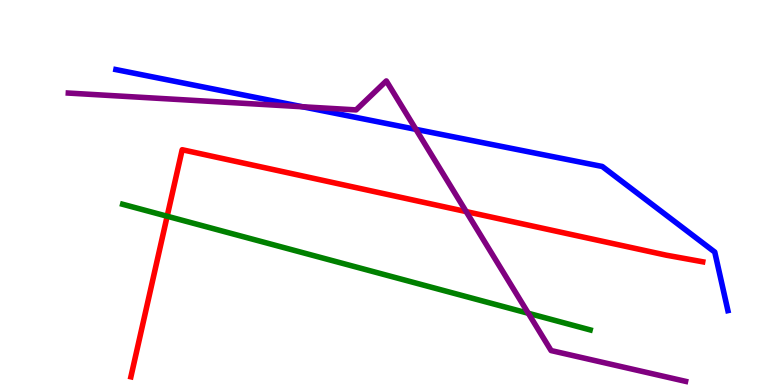[{'lines': ['blue', 'red'], 'intersections': []}, {'lines': ['green', 'red'], 'intersections': [{'x': 2.16, 'y': 4.38}]}, {'lines': ['purple', 'red'], 'intersections': [{'x': 6.02, 'y': 4.5}]}, {'lines': ['blue', 'green'], 'intersections': []}, {'lines': ['blue', 'purple'], 'intersections': [{'x': 3.9, 'y': 7.23}, {'x': 5.37, 'y': 6.64}]}, {'lines': ['green', 'purple'], 'intersections': [{'x': 6.82, 'y': 1.86}]}]